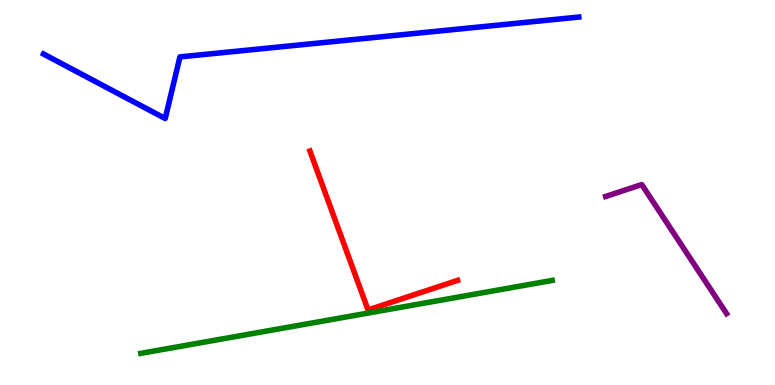[{'lines': ['blue', 'red'], 'intersections': []}, {'lines': ['green', 'red'], 'intersections': []}, {'lines': ['purple', 'red'], 'intersections': []}, {'lines': ['blue', 'green'], 'intersections': []}, {'lines': ['blue', 'purple'], 'intersections': []}, {'lines': ['green', 'purple'], 'intersections': []}]